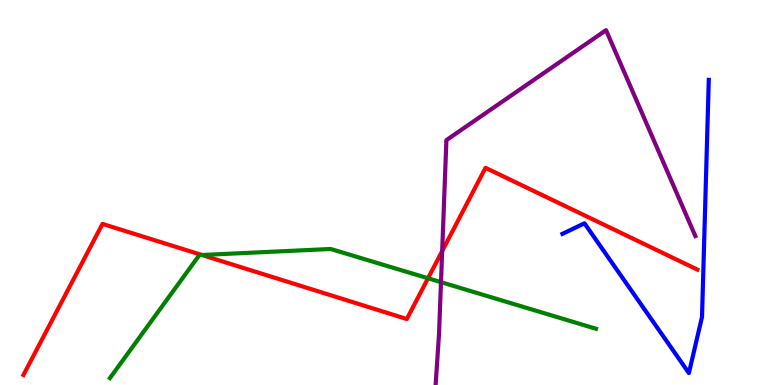[{'lines': ['blue', 'red'], 'intersections': []}, {'lines': ['green', 'red'], 'intersections': [{'x': 2.61, 'y': 3.38}, {'x': 5.52, 'y': 2.77}]}, {'lines': ['purple', 'red'], 'intersections': [{'x': 5.71, 'y': 3.48}]}, {'lines': ['blue', 'green'], 'intersections': []}, {'lines': ['blue', 'purple'], 'intersections': []}, {'lines': ['green', 'purple'], 'intersections': [{'x': 5.69, 'y': 2.67}]}]